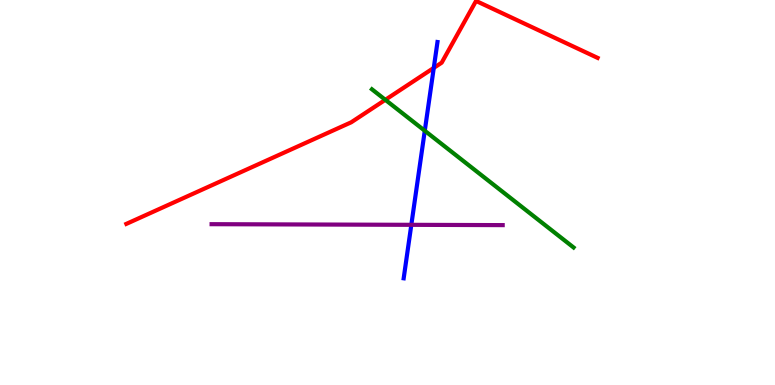[{'lines': ['blue', 'red'], 'intersections': [{'x': 5.6, 'y': 8.24}]}, {'lines': ['green', 'red'], 'intersections': [{'x': 4.97, 'y': 7.41}]}, {'lines': ['purple', 'red'], 'intersections': []}, {'lines': ['blue', 'green'], 'intersections': [{'x': 5.48, 'y': 6.6}]}, {'lines': ['blue', 'purple'], 'intersections': [{'x': 5.31, 'y': 4.16}]}, {'lines': ['green', 'purple'], 'intersections': []}]